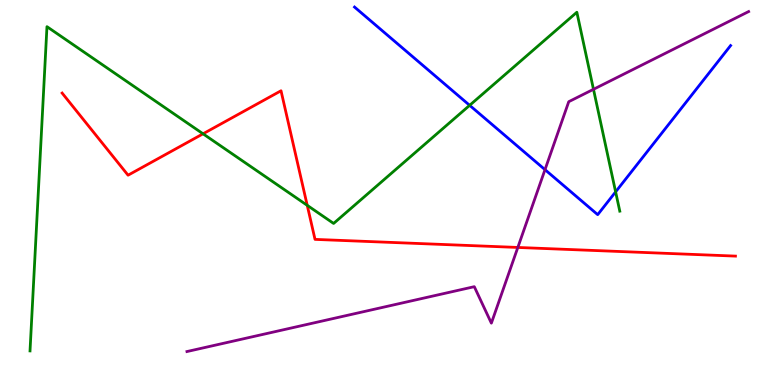[{'lines': ['blue', 'red'], 'intersections': []}, {'lines': ['green', 'red'], 'intersections': [{'x': 2.62, 'y': 6.52}, {'x': 3.96, 'y': 4.67}]}, {'lines': ['purple', 'red'], 'intersections': [{'x': 6.68, 'y': 3.57}]}, {'lines': ['blue', 'green'], 'intersections': [{'x': 6.06, 'y': 7.26}, {'x': 7.94, 'y': 5.02}]}, {'lines': ['blue', 'purple'], 'intersections': [{'x': 7.03, 'y': 5.59}]}, {'lines': ['green', 'purple'], 'intersections': [{'x': 7.66, 'y': 7.68}]}]